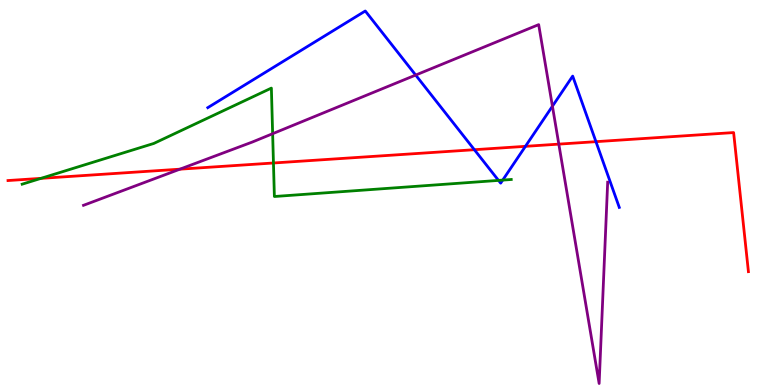[{'lines': ['blue', 'red'], 'intersections': [{'x': 6.12, 'y': 6.11}, {'x': 6.78, 'y': 6.2}, {'x': 7.69, 'y': 6.32}]}, {'lines': ['green', 'red'], 'intersections': [{'x': 0.529, 'y': 5.37}, {'x': 3.53, 'y': 5.77}]}, {'lines': ['purple', 'red'], 'intersections': [{'x': 2.32, 'y': 5.61}, {'x': 7.21, 'y': 6.26}]}, {'lines': ['blue', 'green'], 'intersections': [{'x': 6.43, 'y': 5.31}, {'x': 6.49, 'y': 5.32}]}, {'lines': ['blue', 'purple'], 'intersections': [{'x': 5.36, 'y': 8.05}, {'x': 7.13, 'y': 7.24}]}, {'lines': ['green', 'purple'], 'intersections': [{'x': 3.52, 'y': 6.53}]}]